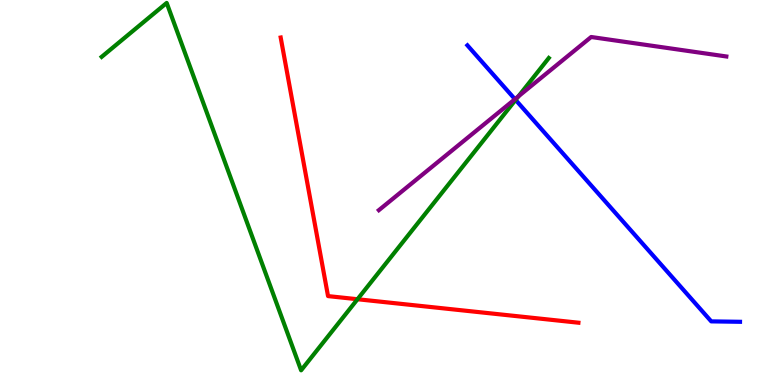[{'lines': ['blue', 'red'], 'intersections': []}, {'lines': ['green', 'red'], 'intersections': [{'x': 4.61, 'y': 2.23}]}, {'lines': ['purple', 'red'], 'intersections': []}, {'lines': ['blue', 'green'], 'intersections': [{'x': 6.65, 'y': 7.41}]}, {'lines': ['blue', 'purple'], 'intersections': [{'x': 6.64, 'y': 7.42}]}, {'lines': ['green', 'purple'], 'intersections': [{'x': 6.69, 'y': 7.5}]}]